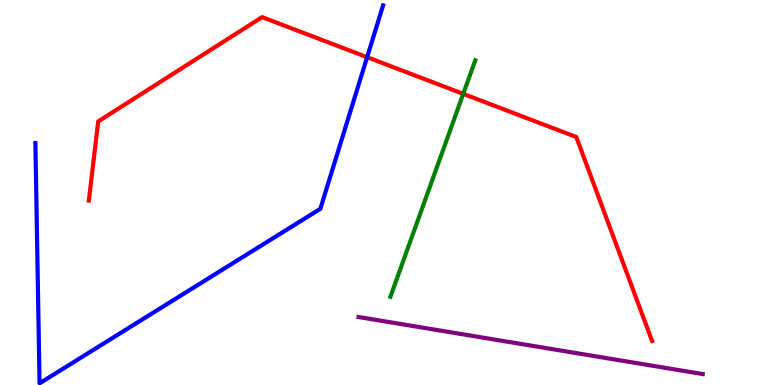[{'lines': ['blue', 'red'], 'intersections': [{'x': 4.74, 'y': 8.51}]}, {'lines': ['green', 'red'], 'intersections': [{'x': 5.98, 'y': 7.56}]}, {'lines': ['purple', 'red'], 'intersections': []}, {'lines': ['blue', 'green'], 'intersections': []}, {'lines': ['blue', 'purple'], 'intersections': []}, {'lines': ['green', 'purple'], 'intersections': []}]